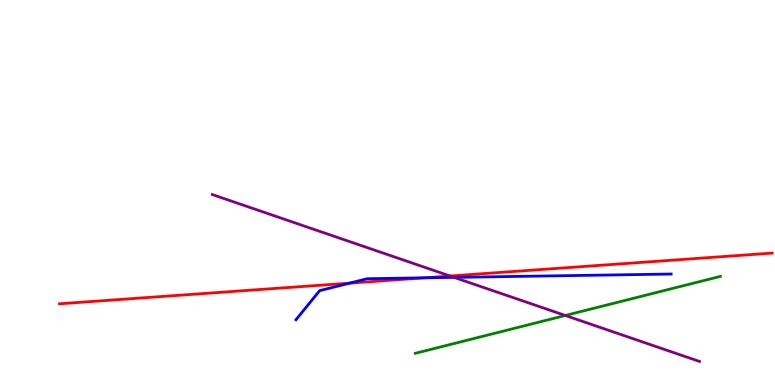[{'lines': ['blue', 'red'], 'intersections': [{'x': 4.51, 'y': 2.65}, {'x': 5.47, 'y': 2.78}]}, {'lines': ['green', 'red'], 'intersections': []}, {'lines': ['purple', 'red'], 'intersections': [{'x': 5.81, 'y': 2.83}]}, {'lines': ['blue', 'green'], 'intersections': []}, {'lines': ['blue', 'purple'], 'intersections': [{'x': 5.86, 'y': 2.8}]}, {'lines': ['green', 'purple'], 'intersections': [{'x': 7.29, 'y': 1.81}]}]